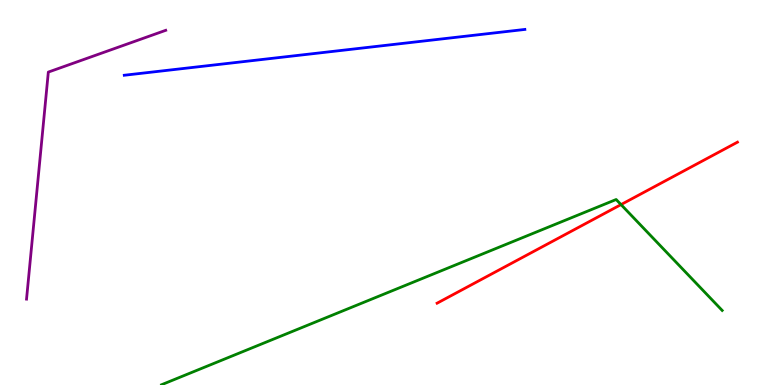[{'lines': ['blue', 'red'], 'intersections': []}, {'lines': ['green', 'red'], 'intersections': [{'x': 8.01, 'y': 4.69}]}, {'lines': ['purple', 'red'], 'intersections': []}, {'lines': ['blue', 'green'], 'intersections': []}, {'lines': ['blue', 'purple'], 'intersections': []}, {'lines': ['green', 'purple'], 'intersections': []}]